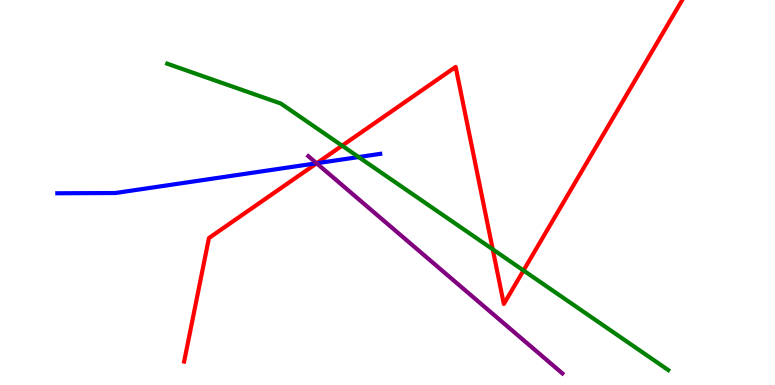[{'lines': ['blue', 'red'], 'intersections': [{'x': 4.09, 'y': 5.76}]}, {'lines': ['green', 'red'], 'intersections': [{'x': 4.41, 'y': 6.22}, {'x': 6.36, 'y': 3.52}, {'x': 6.75, 'y': 2.97}]}, {'lines': ['purple', 'red'], 'intersections': [{'x': 4.09, 'y': 5.76}]}, {'lines': ['blue', 'green'], 'intersections': [{'x': 4.63, 'y': 5.92}]}, {'lines': ['blue', 'purple'], 'intersections': [{'x': 4.09, 'y': 5.76}]}, {'lines': ['green', 'purple'], 'intersections': []}]